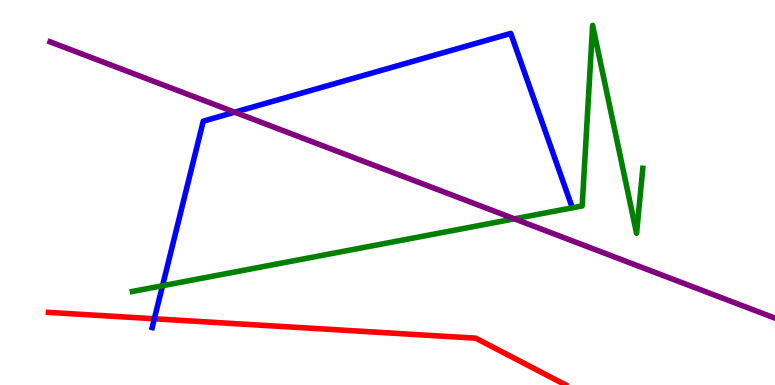[{'lines': ['blue', 'red'], 'intersections': [{'x': 1.99, 'y': 1.72}]}, {'lines': ['green', 'red'], 'intersections': []}, {'lines': ['purple', 'red'], 'intersections': []}, {'lines': ['blue', 'green'], 'intersections': [{'x': 2.1, 'y': 2.58}]}, {'lines': ['blue', 'purple'], 'intersections': [{'x': 3.03, 'y': 7.09}]}, {'lines': ['green', 'purple'], 'intersections': [{'x': 6.64, 'y': 4.32}]}]